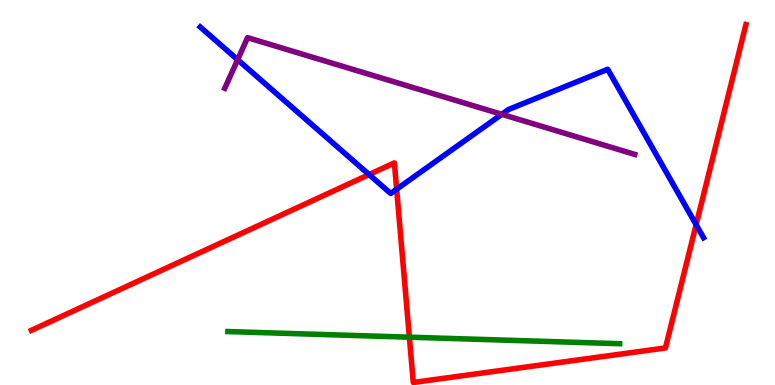[{'lines': ['blue', 'red'], 'intersections': [{'x': 4.76, 'y': 5.47}, {'x': 5.12, 'y': 5.09}, {'x': 8.98, 'y': 4.16}]}, {'lines': ['green', 'red'], 'intersections': [{'x': 5.28, 'y': 1.24}]}, {'lines': ['purple', 'red'], 'intersections': []}, {'lines': ['blue', 'green'], 'intersections': []}, {'lines': ['blue', 'purple'], 'intersections': [{'x': 3.07, 'y': 8.45}, {'x': 6.47, 'y': 7.03}]}, {'lines': ['green', 'purple'], 'intersections': []}]